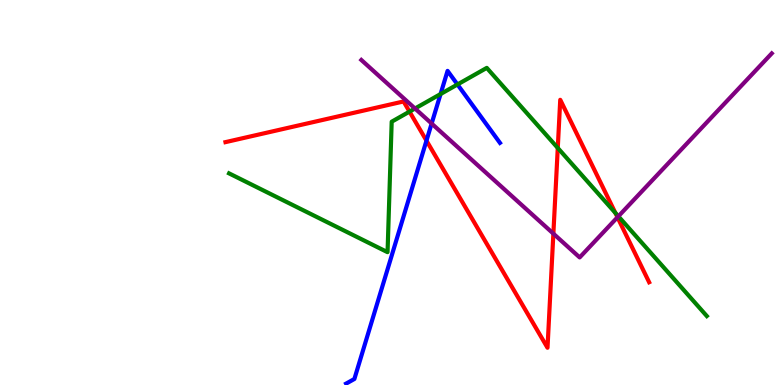[{'lines': ['blue', 'red'], 'intersections': [{'x': 5.5, 'y': 6.35}]}, {'lines': ['green', 'red'], 'intersections': [{'x': 5.28, 'y': 7.1}, {'x': 7.2, 'y': 6.16}, {'x': 7.94, 'y': 4.47}]}, {'lines': ['purple', 'red'], 'intersections': [{'x': 7.14, 'y': 3.93}, {'x': 7.97, 'y': 4.36}]}, {'lines': ['blue', 'green'], 'intersections': [{'x': 5.68, 'y': 7.56}, {'x': 5.9, 'y': 7.81}]}, {'lines': ['blue', 'purple'], 'intersections': [{'x': 5.57, 'y': 6.79}]}, {'lines': ['green', 'purple'], 'intersections': [{'x': 5.35, 'y': 7.18}, {'x': 7.98, 'y': 4.38}]}]